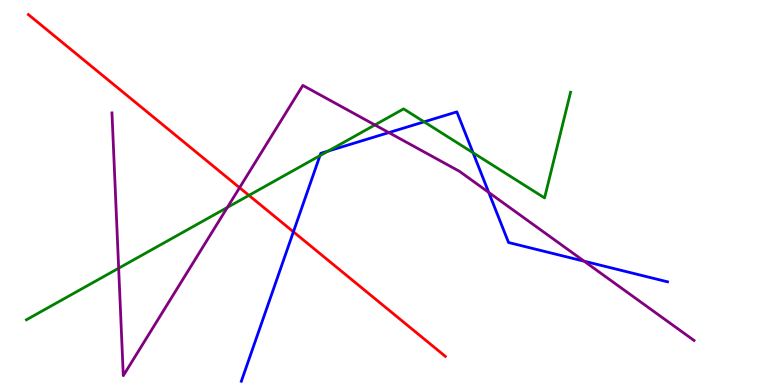[{'lines': ['blue', 'red'], 'intersections': [{'x': 3.79, 'y': 3.98}]}, {'lines': ['green', 'red'], 'intersections': [{'x': 3.21, 'y': 4.93}]}, {'lines': ['purple', 'red'], 'intersections': [{'x': 3.09, 'y': 5.12}]}, {'lines': ['blue', 'green'], 'intersections': [{'x': 4.13, 'y': 5.96}, {'x': 4.23, 'y': 6.08}, {'x': 5.47, 'y': 6.84}, {'x': 6.1, 'y': 6.03}]}, {'lines': ['blue', 'purple'], 'intersections': [{'x': 5.02, 'y': 6.56}, {'x': 6.31, 'y': 5.0}, {'x': 7.54, 'y': 3.22}]}, {'lines': ['green', 'purple'], 'intersections': [{'x': 1.53, 'y': 3.03}, {'x': 2.93, 'y': 4.61}, {'x': 4.84, 'y': 6.75}]}]